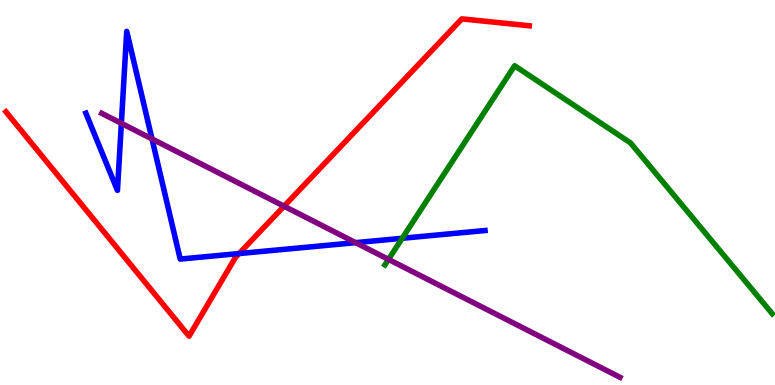[{'lines': ['blue', 'red'], 'intersections': [{'x': 3.09, 'y': 3.41}]}, {'lines': ['green', 'red'], 'intersections': []}, {'lines': ['purple', 'red'], 'intersections': [{'x': 3.67, 'y': 4.64}]}, {'lines': ['blue', 'green'], 'intersections': [{'x': 5.19, 'y': 3.81}]}, {'lines': ['blue', 'purple'], 'intersections': [{'x': 1.57, 'y': 6.8}, {'x': 1.96, 'y': 6.39}, {'x': 4.59, 'y': 3.7}]}, {'lines': ['green', 'purple'], 'intersections': [{'x': 5.01, 'y': 3.26}]}]